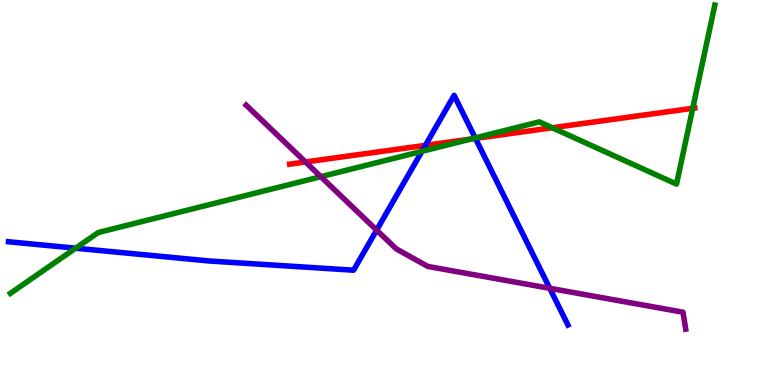[{'lines': ['blue', 'red'], 'intersections': [{'x': 5.49, 'y': 6.22}, {'x': 6.13, 'y': 6.4}]}, {'lines': ['green', 'red'], 'intersections': [{'x': 6.08, 'y': 6.39}, {'x': 7.13, 'y': 6.68}, {'x': 8.94, 'y': 7.19}]}, {'lines': ['purple', 'red'], 'intersections': [{'x': 3.94, 'y': 5.79}]}, {'lines': ['blue', 'green'], 'intersections': [{'x': 0.976, 'y': 3.55}, {'x': 5.44, 'y': 6.07}, {'x': 6.13, 'y': 6.42}]}, {'lines': ['blue', 'purple'], 'intersections': [{'x': 4.86, 'y': 4.02}, {'x': 7.09, 'y': 2.51}]}, {'lines': ['green', 'purple'], 'intersections': [{'x': 4.14, 'y': 5.41}]}]